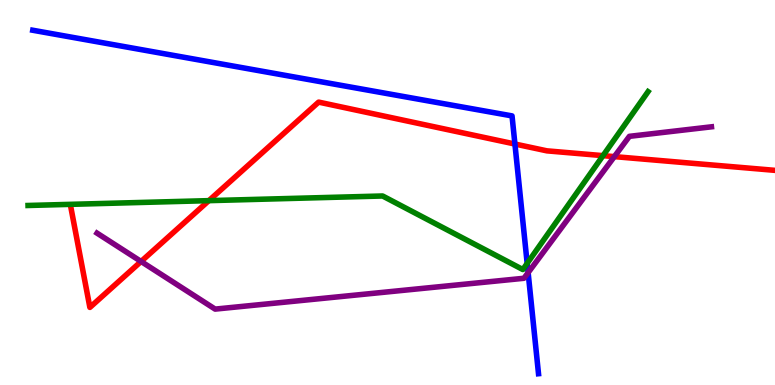[{'lines': ['blue', 'red'], 'intersections': [{'x': 6.64, 'y': 6.26}]}, {'lines': ['green', 'red'], 'intersections': [{'x': 2.69, 'y': 4.79}, {'x': 7.78, 'y': 5.96}]}, {'lines': ['purple', 'red'], 'intersections': [{'x': 1.82, 'y': 3.21}, {'x': 7.93, 'y': 5.93}]}, {'lines': ['blue', 'green'], 'intersections': [{'x': 6.8, 'y': 3.16}]}, {'lines': ['blue', 'purple'], 'intersections': [{'x': 6.81, 'y': 2.92}]}, {'lines': ['green', 'purple'], 'intersections': []}]